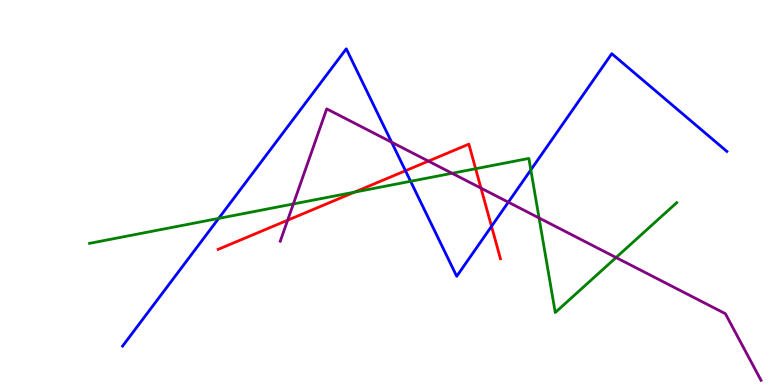[{'lines': ['blue', 'red'], 'intersections': [{'x': 5.23, 'y': 5.57}, {'x': 6.34, 'y': 4.12}]}, {'lines': ['green', 'red'], 'intersections': [{'x': 4.57, 'y': 5.01}, {'x': 6.14, 'y': 5.62}]}, {'lines': ['purple', 'red'], 'intersections': [{'x': 3.71, 'y': 4.28}, {'x': 5.53, 'y': 5.82}, {'x': 6.21, 'y': 5.11}]}, {'lines': ['blue', 'green'], 'intersections': [{'x': 2.82, 'y': 4.33}, {'x': 5.3, 'y': 5.29}, {'x': 6.85, 'y': 5.59}]}, {'lines': ['blue', 'purple'], 'intersections': [{'x': 5.05, 'y': 6.31}, {'x': 6.56, 'y': 4.75}]}, {'lines': ['green', 'purple'], 'intersections': [{'x': 3.79, 'y': 4.7}, {'x': 5.83, 'y': 5.5}, {'x': 6.96, 'y': 4.34}, {'x': 7.95, 'y': 3.31}]}]